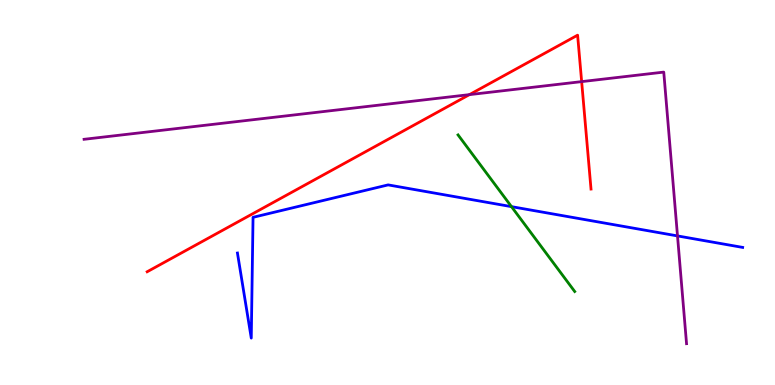[{'lines': ['blue', 'red'], 'intersections': []}, {'lines': ['green', 'red'], 'intersections': []}, {'lines': ['purple', 'red'], 'intersections': [{'x': 6.06, 'y': 7.54}, {'x': 7.51, 'y': 7.88}]}, {'lines': ['blue', 'green'], 'intersections': [{'x': 6.6, 'y': 4.63}]}, {'lines': ['blue', 'purple'], 'intersections': [{'x': 8.74, 'y': 3.87}]}, {'lines': ['green', 'purple'], 'intersections': []}]